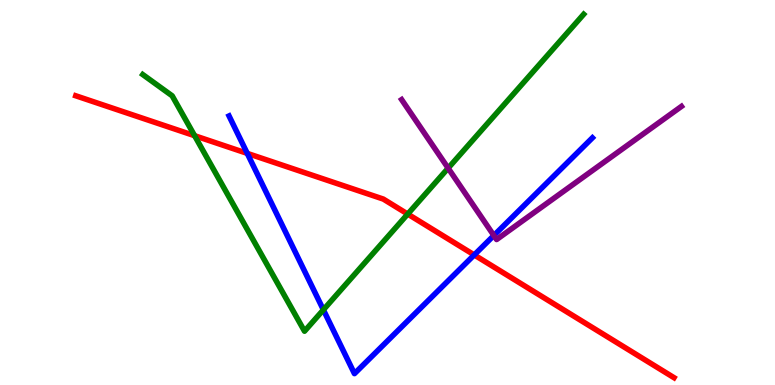[{'lines': ['blue', 'red'], 'intersections': [{'x': 3.19, 'y': 6.02}, {'x': 6.12, 'y': 3.38}]}, {'lines': ['green', 'red'], 'intersections': [{'x': 2.51, 'y': 6.48}, {'x': 5.26, 'y': 4.44}]}, {'lines': ['purple', 'red'], 'intersections': []}, {'lines': ['blue', 'green'], 'intersections': [{'x': 4.17, 'y': 1.95}]}, {'lines': ['blue', 'purple'], 'intersections': [{'x': 6.37, 'y': 3.88}]}, {'lines': ['green', 'purple'], 'intersections': [{'x': 5.78, 'y': 5.63}]}]